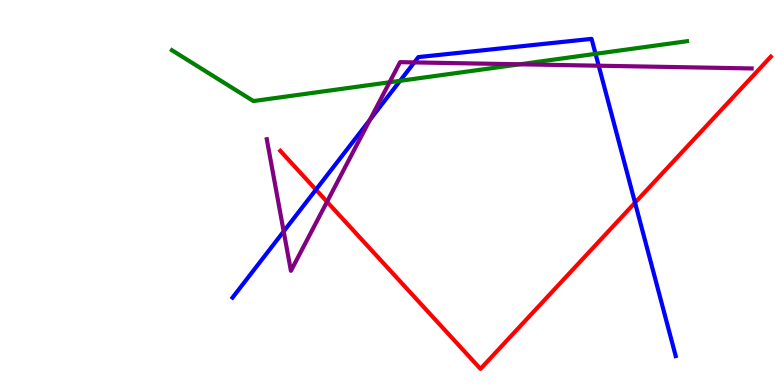[{'lines': ['blue', 'red'], 'intersections': [{'x': 4.08, 'y': 5.07}, {'x': 8.19, 'y': 4.74}]}, {'lines': ['green', 'red'], 'intersections': []}, {'lines': ['purple', 'red'], 'intersections': [{'x': 4.22, 'y': 4.76}]}, {'lines': ['blue', 'green'], 'intersections': [{'x': 5.16, 'y': 7.9}, {'x': 7.68, 'y': 8.6}]}, {'lines': ['blue', 'purple'], 'intersections': [{'x': 3.66, 'y': 3.99}, {'x': 4.77, 'y': 6.89}, {'x': 5.35, 'y': 8.38}, {'x': 7.73, 'y': 8.29}]}, {'lines': ['green', 'purple'], 'intersections': [{'x': 5.03, 'y': 7.86}, {'x': 6.71, 'y': 8.33}]}]